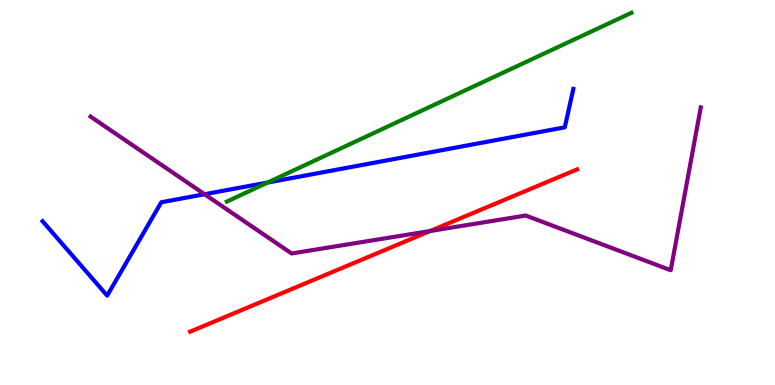[{'lines': ['blue', 'red'], 'intersections': []}, {'lines': ['green', 'red'], 'intersections': []}, {'lines': ['purple', 'red'], 'intersections': [{'x': 5.55, 'y': 4.0}]}, {'lines': ['blue', 'green'], 'intersections': [{'x': 3.45, 'y': 5.26}]}, {'lines': ['blue', 'purple'], 'intersections': [{'x': 2.64, 'y': 4.95}]}, {'lines': ['green', 'purple'], 'intersections': []}]